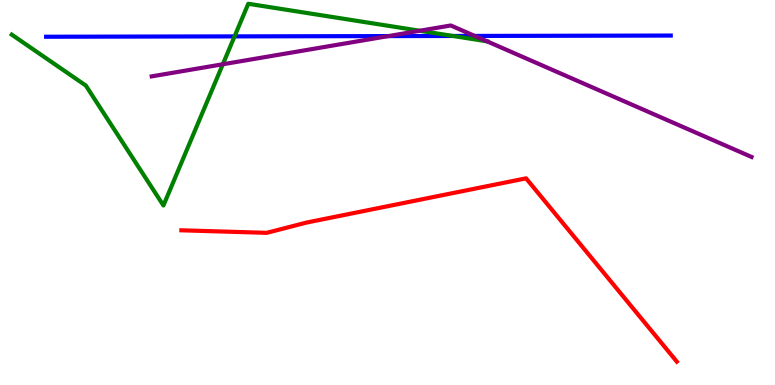[{'lines': ['blue', 'red'], 'intersections': []}, {'lines': ['green', 'red'], 'intersections': []}, {'lines': ['purple', 'red'], 'intersections': []}, {'lines': ['blue', 'green'], 'intersections': [{'x': 3.03, 'y': 9.05}, {'x': 5.84, 'y': 9.07}]}, {'lines': ['blue', 'purple'], 'intersections': [{'x': 5.01, 'y': 9.06}, {'x': 6.13, 'y': 9.07}]}, {'lines': ['green', 'purple'], 'intersections': [{'x': 2.88, 'y': 8.33}, {'x': 5.42, 'y': 9.2}, {'x': 6.28, 'y': 8.93}]}]